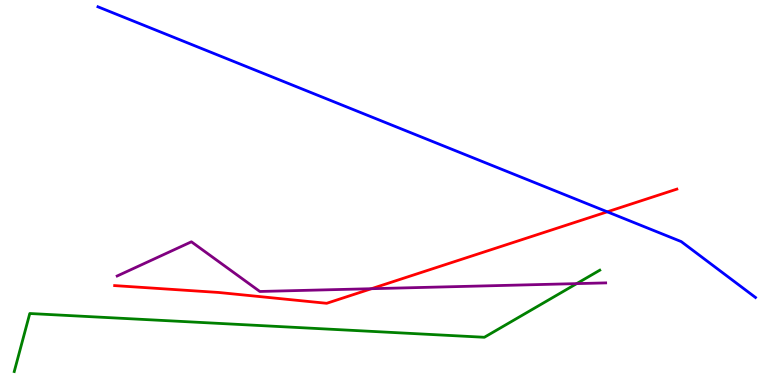[{'lines': ['blue', 'red'], 'intersections': [{'x': 7.84, 'y': 4.5}]}, {'lines': ['green', 'red'], 'intersections': []}, {'lines': ['purple', 'red'], 'intersections': [{'x': 4.79, 'y': 2.5}]}, {'lines': ['blue', 'green'], 'intersections': []}, {'lines': ['blue', 'purple'], 'intersections': []}, {'lines': ['green', 'purple'], 'intersections': [{'x': 7.44, 'y': 2.63}]}]